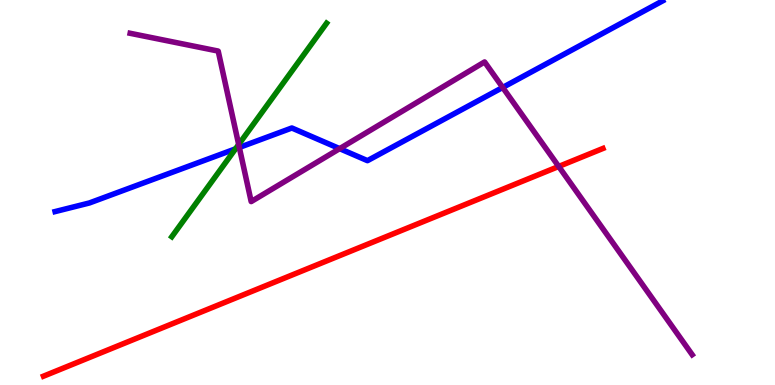[{'lines': ['blue', 'red'], 'intersections': []}, {'lines': ['green', 'red'], 'intersections': []}, {'lines': ['purple', 'red'], 'intersections': [{'x': 7.21, 'y': 5.68}]}, {'lines': ['blue', 'green'], 'intersections': [{'x': 3.04, 'y': 6.13}]}, {'lines': ['blue', 'purple'], 'intersections': [{'x': 3.09, 'y': 6.17}, {'x': 4.38, 'y': 6.14}, {'x': 6.49, 'y': 7.73}]}, {'lines': ['green', 'purple'], 'intersections': [{'x': 3.08, 'y': 6.25}]}]